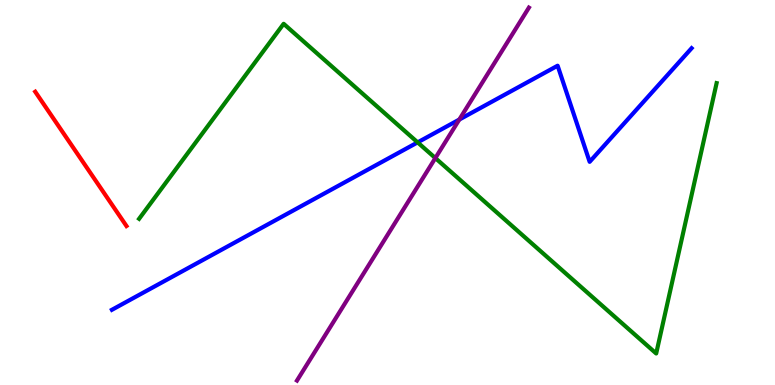[{'lines': ['blue', 'red'], 'intersections': []}, {'lines': ['green', 'red'], 'intersections': []}, {'lines': ['purple', 'red'], 'intersections': []}, {'lines': ['blue', 'green'], 'intersections': [{'x': 5.39, 'y': 6.3}]}, {'lines': ['blue', 'purple'], 'intersections': [{'x': 5.93, 'y': 6.89}]}, {'lines': ['green', 'purple'], 'intersections': [{'x': 5.62, 'y': 5.89}]}]